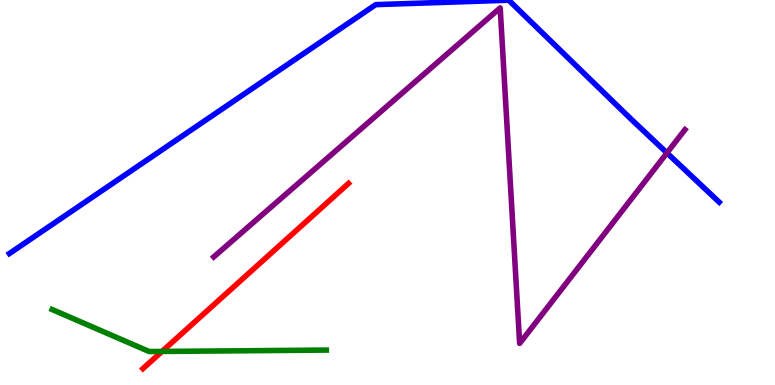[{'lines': ['blue', 'red'], 'intersections': []}, {'lines': ['green', 'red'], 'intersections': [{'x': 2.09, 'y': 0.872}]}, {'lines': ['purple', 'red'], 'intersections': []}, {'lines': ['blue', 'green'], 'intersections': []}, {'lines': ['blue', 'purple'], 'intersections': [{'x': 8.61, 'y': 6.03}]}, {'lines': ['green', 'purple'], 'intersections': []}]